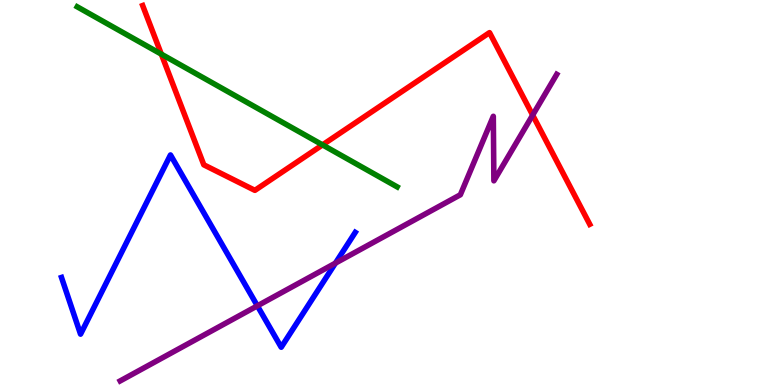[{'lines': ['blue', 'red'], 'intersections': []}, {'lines': ['green', 'red'], 'intersections': [{'x': 2.08, 'y': 8.59}, {'x': 4.16, 'y': 6.24}]}, {'lines': ['purple', 'red'], 'intersections': [{'x': 6.87, 'y': 7.01}]}, {'lines': ['blue', 'green'], 'intersections': []}, {'lines': ['blue', 'purple'], 'intersections': [{'x': 3.32, 'y': 2.06}, {'x': 4.33, 'y': 3.17}]}, {'lines': ['green', 'purple'], 'intersections': []}]